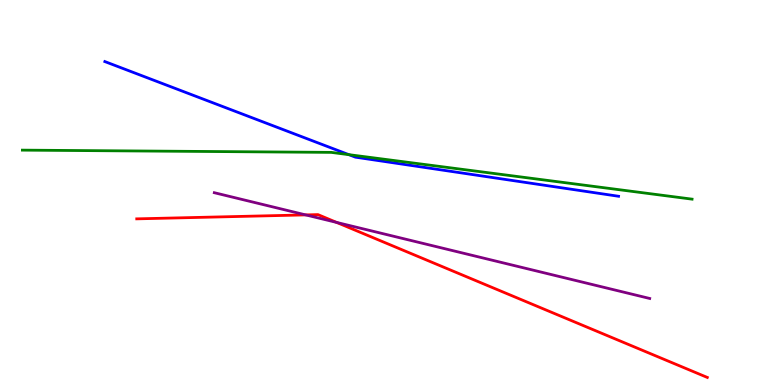[{'lines': ['blue', 'red'], 'intersections': []}, {'lines': ['green', 'red'], 'intersections': []}, {'lines': ['purple', 'red'], 'intersections': [{'x': 3.94, 'y': 4.42}, {'x': 4.34, 'y': 4.22}]}, {'lines': ['blue', 'green'], 'intersections': [{'x': 4.5, 'y': 5.98}]}, {'lines': ['blue', 'purple'], 'intersections': []}, {'lines': ['green', 'purple'], 'intersections': []}]